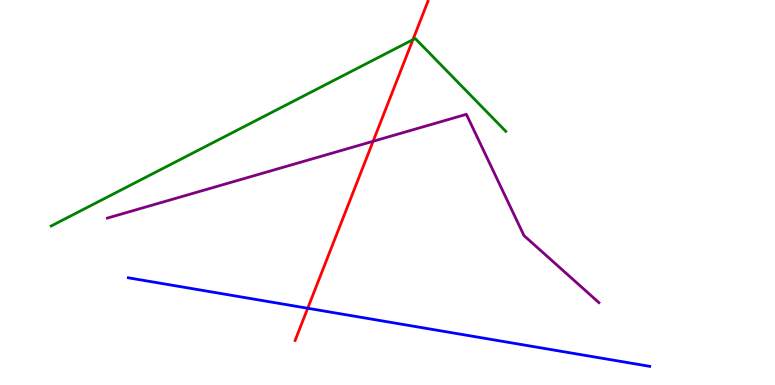[{'lines': ['blue', 'red'], 'intersections': [{'x': 3.97, 'y': 1.99}]}, {'lines': ['green', 'red'], 'intersections': [{'x': 5.33, 'y': 8.97}]}, {'lines': ['purple', 'red'], 'intersections': [{'x': 4.81, 'y': 6.33}]}, {'lines': ['blue', 'green'], 'intersections': []}, {'lines': ['blue', 'purple'], 'intersections': []}, {'lines': ['green', 'purple'], 'intersections': []}]